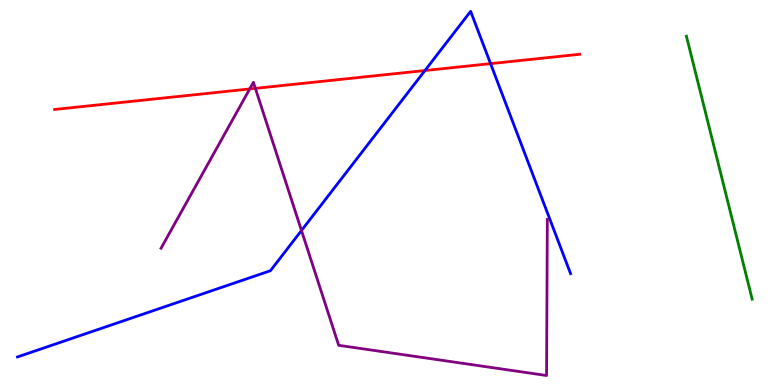[{'lines': ['blue', 'red'], 'intersections': [{'x': 5.48, 'y': 8.17}, {'x': 6.33, 'y': 8.35}]}, {'lines': ['green', 'red'], 'intersections': []}, {'lines': ['purple', 'red'], 'intersections': [{'x': 3.22, 'y': 7.69}, {'x': 3.3, 'y': 7.71}]}, {'lines': ['blue', 'green'], 'intersections': []}, {'lines': ['blue', 'purple'], 'intersections': [{'x': 3.89, 'y': 4.01}]}, {'lines': ['green', 'purple'], 'intersections': []}]